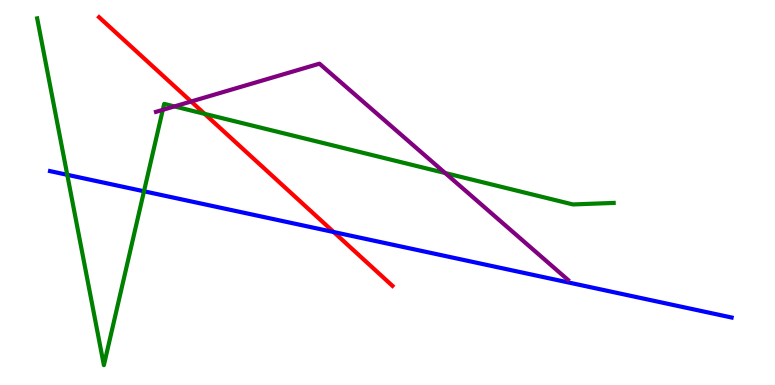[{'lines': ['blue', 'red'], 'intersections': [{'x': 4.31, 'y': 3.97}]}, {'lines': ['green', 'red'], 'intersections': [{'x': 2.64, 'y': 7.04}]}, {'lines': ['purple', 'red'], 'intersections': [{'x': 2.47, 'y': 7.36}]}, {'lines': ['blue', 'green'], 'intersections': [{'x': 0.868, 'y': 5.46}, {'x': 1.86, 'y': 5.03}]}, {'lines': ['blue', 'purple'], 'intersections': []}, {'lines': ['green', 'purple'], 'intersections': [{'x': 2.1, 'y': 7.15}, {'x': 2.25, 'y': 7.24}, {'x': 5.74, 'y': 5.51}]}]